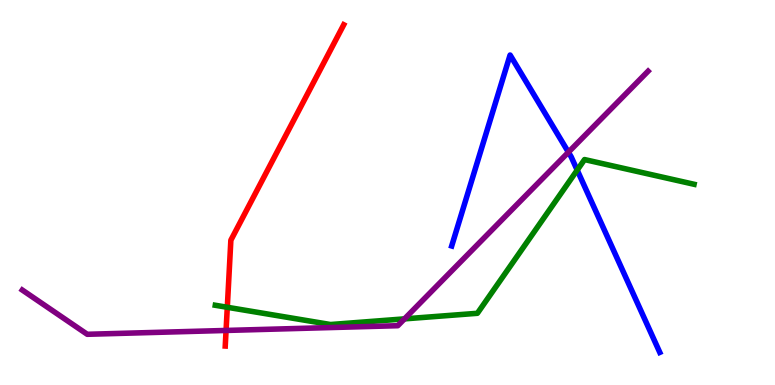[{'lines': ['blue', 'red'], 'intersections': []}, {'lines': ['green', 'red'], 'intersections': [{'x': 2.93, 'y': 2.02}]}, {'lines': ['purple', 'red'], 'intersections': [{'x': 2.92, 'y': 1.42}]}, {'lines': ['blue', 'green'], 'intersections': [{'x': 7.45, 'y': 5.58}]}, {'lines': ['blue', 'purple'], 'intersections': [{'x': 7.33, 'y': 6.05}]}, {'lines': ['green', 'purple'], 'intersections': [{'x': 5.22, 'y': 1.72}]}]